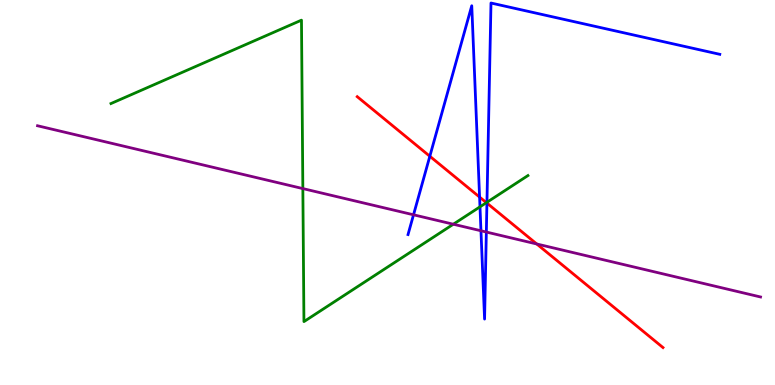[{'lines': ['blue', 'red'], 'intersections': [{'x': 5.55, 'y': 5.94}, {'x': 6.19, 'y': 4.88}, {'x': 6.28, 'y': 4.72}]}, {'lines': ['green', 'red'], 'intersections': [{'x': 6.28, 'y': 4.74}]}, {'lines': ['purple', 'red'], 'intersections': [{'x': 6.93, 'y': 3.66}]}, {'lines': ['blue', 'green'], 'intersections': [{'x': 6.19, 'y': 4.63}, {'x': 6.28, 'y': 4.75}]}, {'lines': ['blue', 'purple'], 'intersections': [{'x': 5.34, 'y': 4.42}, {'x': 6.21, 'y': 4.01}, {'x': 6.28, 'y': 3.97}]}, {'lines': ['green', 'purple'], 'intersections': [{'x': 3.91, 'y': 5.1}, {'x': 5.85, 'y': 4.18}]}]